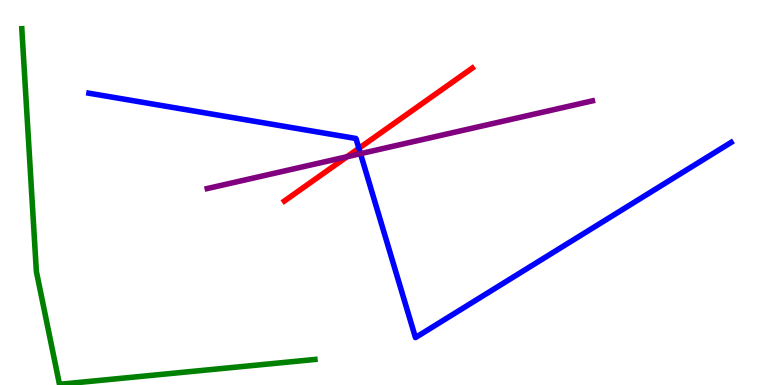[{'lines': ['blue', 'red'], 'intersections': [{'x': 4.63, 'y': 6.15}]}, {'lines': ['green', 'red'], 'intersections': []}, {'lines': ['purple', 'red'], 'intersections': [{'x': 4.48, 'y': 5.93}]}, {'lines': ['blue', 'green'], 'intersections': []}, {'lines': ['blue', 'purple'], 'intersections': [{'x': 4.65, 'y': 6.01}]}, {'lines': ['green', 'purple'], 'intersections': []}]